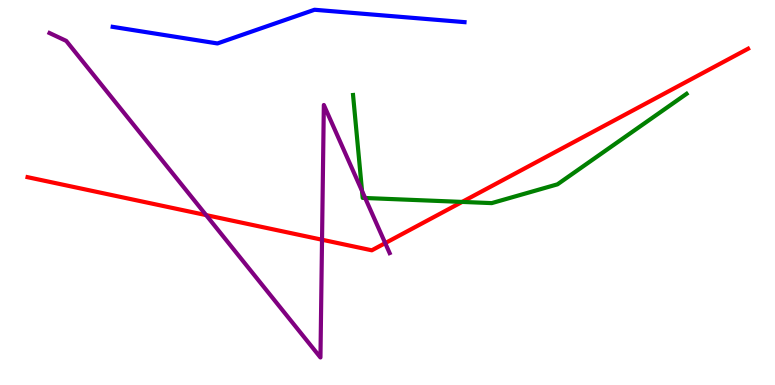[{'lines': ['blue', 'red'], 'intersections': []}, {'lines': ['green', 'red'], 'intersections': [{'x': 5.96, 'y': 4.76}]}, {'lines': ['purple', 'red'], 'intersections': [{'x': 2.66, 'y': 4.41}, {'x': 4.16, 'y': 3.77}, {'x': 4.97, 'y': 3.69}]}, {'lines': ['blue', 'green'], 'intersections': []}, {'lines': ['blue', 'purple'], 'intersections': []}, {'lines': ['green', 'purple'], 'intersections': [{'x': 4.67, 'y': 5.04}, {'x': 4.71, 'y': 4.86}]}]